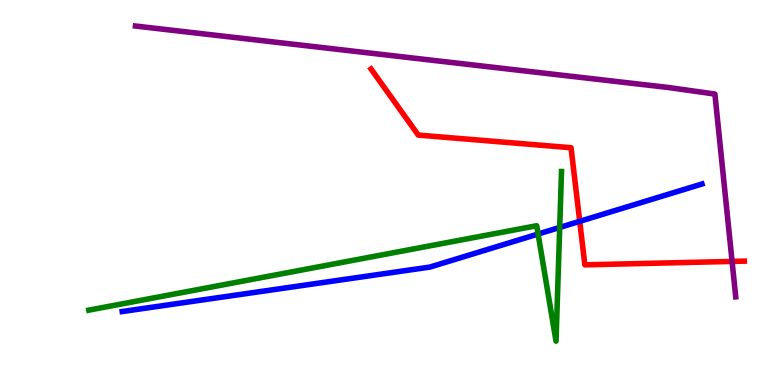[{'lines': ['blue', 'red'], 'intersections': [{'x': 7.48, 'y': 4.25}]}, {'lines': ['green', 'red'], 'intersections': []}, {'lines': ['purple', 'red'], 'intersections': [{'x': 9.45, 'y': 3.21}]}, {'lines': ['blue', 'green'], 'intersections': [{'x': 6.94, 'y': 3.92}, {'x': 7.22, 'y': 4.09}]}, {'lines': ['blue', 'purple'], 'intersections': []}, {'lines': ['green', 'purple'], 'intersections': []}]